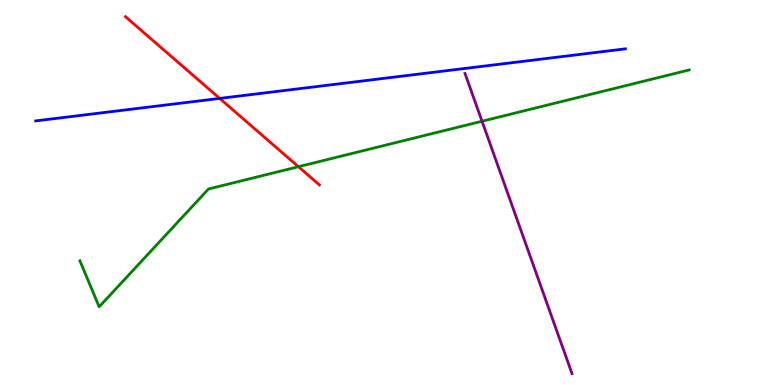[{'lines': ['blue', 'red'], 'intersections': [{'x': 2.83, 'y': 7.44}]}, {'lines': ['green', 'red'], 'intersections': [{'x': 3.85, 'y': 5.67}]}, {'lines': ['purple', 'red'], 'intersections': []}, {'lines': ['blue', 'green'], 'intersections': []}, {'lines': ['blue', 'purple'], 'intersections': []}, {'lines': ['green', 'purple'], 'intersections': [{'x': 6.22, 'y': 6.85}]}]